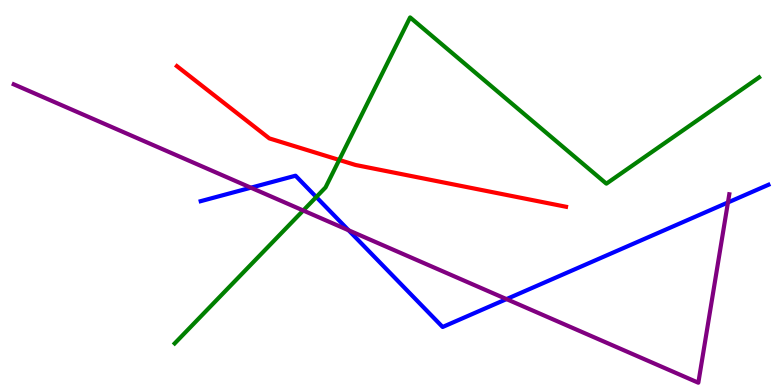[{'lines': ['blue', 'red'], 'intersections': []}, {'lines': ['green', 'red'], 'intersections': [{'x': 4.38, 'y': 5.85}]}, {'lines': ['purple', 'red'], 'intersections': []}, {'lines': ['blue', 'green'], 'intersections': [{'x': 4.08, 'y': 4.88}]}, {'lines': ['blue', 'purple'], 'intersections': [{'x': 3.24, 'y': 5.12}, {'x': 4.5, 'y': 4.02}, {'x': 6.54, 'y': 2.23}, {'x': 9.39, 'y': 4.74}]}, {'lines': ['green', 'purple'], 'intersections': [{'x': 3.91, 'y': 4.53}]}]